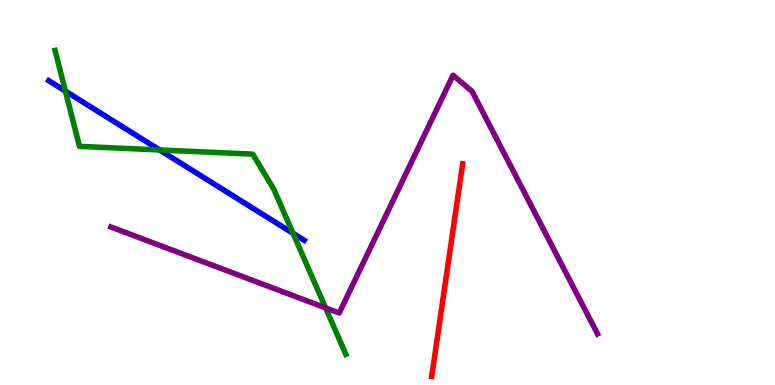[{'lines': ['blue', 'red'], 'intersections': []}, {'lines': ['green', 'red'], 'intersections': []}, {'lines': ['purple', 'red'], 'intersections': []}, {'lines': ['blue', 'green'], 'intersections': [{'x': 0.844, 'y': 7.63}, {'x': 2.06, 'y': 6.11}, {'x': 3.78, 'y': 3.94}]}, {'lines': ['blue', 'purple'], 'intersections': []}, {'lines': ['green', 'purple'], 'intersections': [{'x': 4.2, 'y': 2.0}]}]